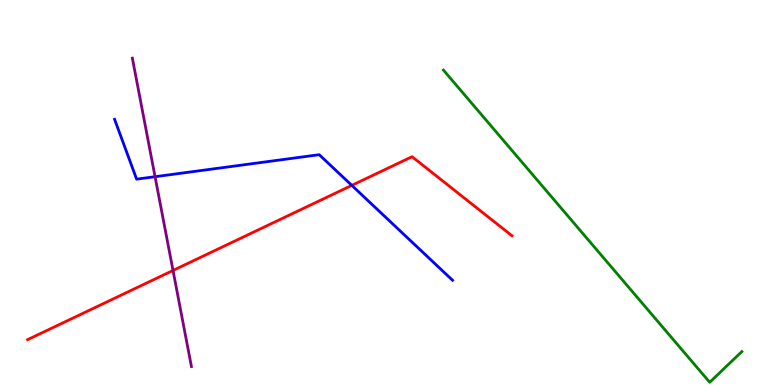[{'lines': ['blue', 'red'], 'intersections': [{'x': 4.54, 'y': 5.19}]}, {'lines': ['green', 'red'], 'intersections': []}, {'lines': ['purple', 'red'], 'intersections': [{'x': 2.23, 'y': 2.98}]}, {'lines': ['blue', 'green'], 'intersections': []}, {'lines': ['blue', 'purple'], 'intersections': [{'x': 2.0, 'y': 5.41}]}, {'lines': ['green', 'purple'], 'intersections': []}]